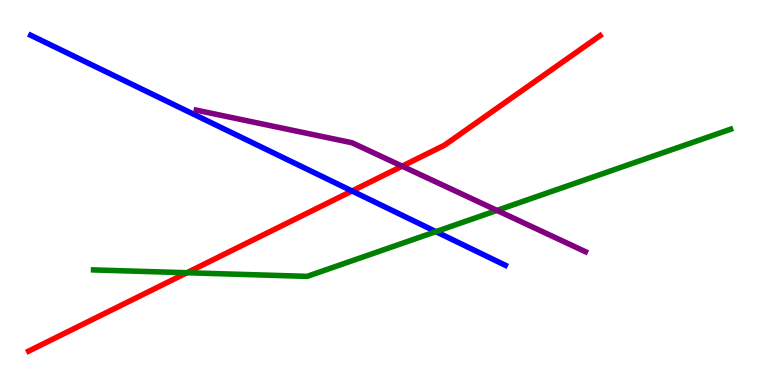[{'lines': ['blue', 'red'], 'intersections': [{'x': 4.54, 'y': 5.04}]}, {'lines': ['green', 'red'], 'intersections': [{'x': 2.41, 'y': 2.92}]}, {'lines': ['purple', 'red'], 'intersections': [{'x': 5.19, 'y': 5.68}]}, {'lines': ['blue', 'green'], 'intersections': [{'x': 5.62, 'y': 3.98}]}, {'lines': ['blue', 'purple'], 'intersections': []}, {'lines': ['green', 'purple'], 'intersections': [{'x': 6.41, 'y': 4.53}]}]